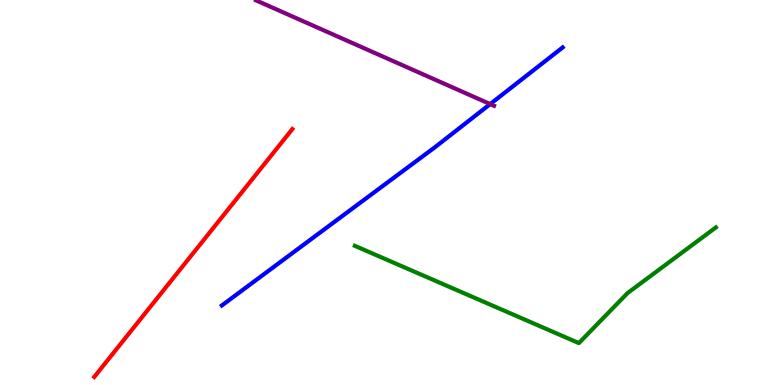[{'lines': ['blue', 'red'], 'intersections': []}, {'lines': ['green', 'red'], 'intersections': []}, {'lines': ['purple', 'red'], 'intersections': []}, {'lines': ['blue', 'green'], 'intersections': []}, {'lines': ['blue', 'purple'], 'intersections': [{'x': 6.32, 'y': 7.3}]}, {'lines': ['green', 'purple'], 'intersections': []}]